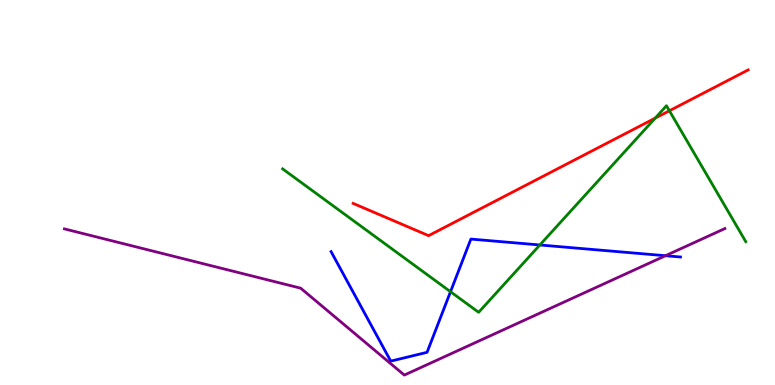[{'lines': ['blue', 'red'], 'intersections': []}, {'lines': ['green', 'red'], 'intersections': [{'x': 8.45, 'y': 6.93}, {'x': 8.64, 'y': 7.12}]}, {'lines': ['purple', 'red'], 'intersections': []}, {'lines': ['blue', 'green'], 'intersections': [{'x': 5.81, 'y': 2.42}, {'x': 6.97, 'y': 3.64}]}, {'lines': ['blue', 'purple'], 'intersections': [{'x': 8.59, 'y': 3.36}]}, {'lines': ['green', 'purple'], 'intersections': []}]